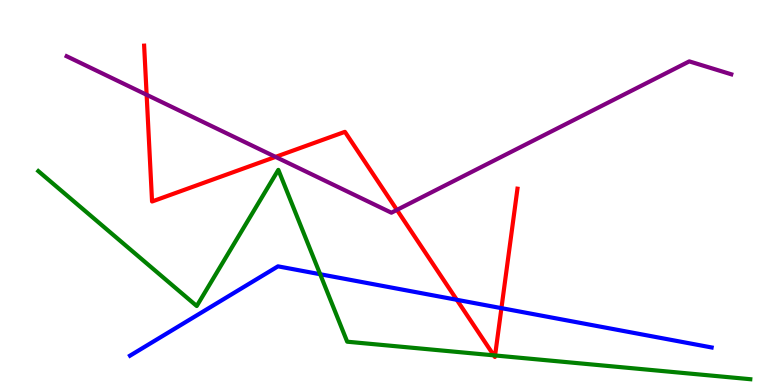[{'lines': ['blue', 'red'], 'intersections': [{'x': 5.89, 'y': 2.21}, {'x': 6.47, 'y': 2.0}]}, {'lines': ['green', 'red'], 'intersections': [{'x': 6.37, 'y': 0.77}, {'x': 6.39, 'y': 0.767}]}, {'lines': ['purple', 'red'], 'intersections': [{'x': 1.89, 'y': 7.54}, {'x': 3.56, 'y': 5.92}, {'x': 5.12, 'y': 4.55}]}, {'lines': ['blue', 'green'], 'intersections': [{'x': 4.13, 'y': 2.88}]}, {'lines': ['blue', 'purple'], 'intersections': []}, {'lines': ['green', 'purple'], 'intersections': []}]